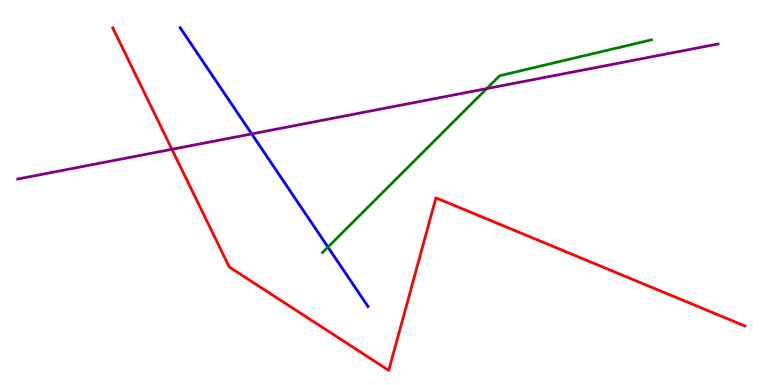[{'lines': ['blue', 'red'], 'intersections': []}, {'lines': ['green', 'red'], 'intersections': []}, {'lines': ['purple', 'red'], 'intersections': [{'x': 2.22, 'y': 6.12}]}, {'lines': ['blue', 'green'], 'intersections': [{'x': 4.23, 'y': 3.58}]}, {'lines': ['blue', 'purple'], 'intersections': [{'x': 3.25, 'y': 6.52}]}, {'lines': ['green', 'purple'], 'intersections': [{'x': 6.28, 'y': 7.7}]}]